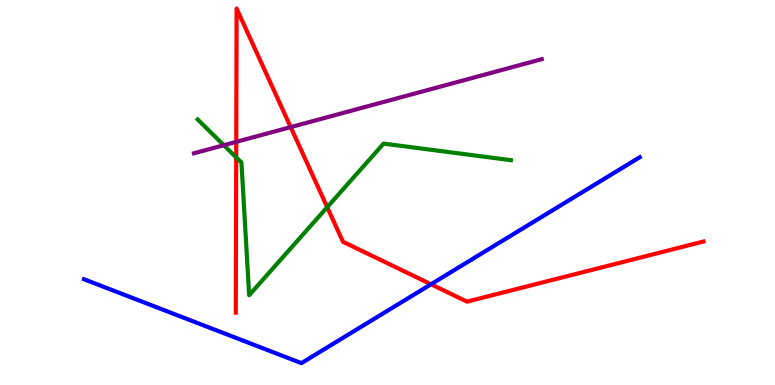[{'lines': ['blue', 'red'], 'intersections': [{'x': 5.56, 'y': 2.62}]}, {'lines': ['green', 'red'], 'intersections': [{'x': 3.05, 'y': 5.91}, {'x': 4.22, 'y': 4.62}]}, {'lines': ['purple', 'red'], 'intersections': [{'x': 3.05, 'y': 6.32}, {'x': 3.75, 'y': 6.7}]}, {'lines': ['blue', 'green'], 'intersections': []}, {'lines': ['blue', 'purple'], 'intersections': []}, {'lines': ['green', 'purple'], 'intersections': [{'x': 2.89, 'y': 6.23}]}]